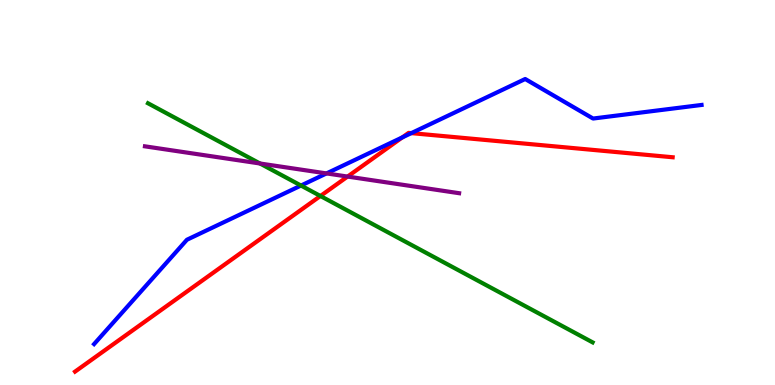[{'lines': ['blue', 'red'], 'intersections': [{'x': 5.19, 'y': 6.43}, {'x': 5.31, 'y': 6.54}]}, {'lines': ['green', 'red'], 'intersections': [{'x': 4.13, 'y': 4.91}]}, {'lines': ['purple', 'red'], 'intersections': [{'x': 4.48, 'y': 5.41}]}, {'lines': ['blue', 'green'], 'intersections': [{'x': 3.88, 'y': 5.18}]}, {'lines': ['blue', 'purple'], 'intersections': [{'x': 4.21, 'y': 5.5}]}, {'lines': ['green', 'purple'], 'intersections': [{'x': 3.35, 'y': 5.75}]}]